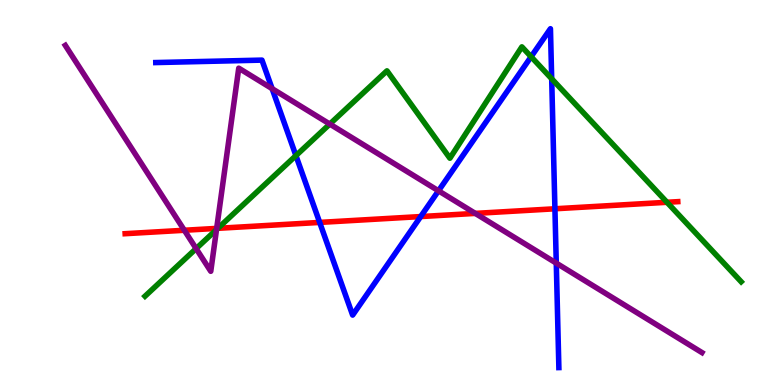[{'lines': ['blue', 'red'], 'intersections': [{'x': 4.12, 'y': 4.22}, {'x': 5.43, 'y': 4.37}, {'x': 7.16, 'y': 4.58}]}, {'lines': ['green', 'red'], 'intersections': [{'x': 2.81, 'y': 4.07}, {'x': 8.61, 'y': 4.75}]}, {'lines': ['purple', 'red'], 'intersections': [{'x': 2.38, 'y': 4.02}, {'x': 2.8, 'y': 4.07}, {'x': 6.13, 'y': 4.46}]}, {'lines': ['blue', 'green'], 'intersections': [{'x': 3.82, 'y': 5.96}, {'x': 6.85, 'y': 8.53}, {'x': 7.12, 'y': 7.95}]}, {'lines': ['blue', 'purple'], 'intersections': [{'x': 3.51, 'y': 7.7}, {'x': 5.66, 'y': 5.04}, {'x': 7.18, 'y': 3.17}]}, {'lines': ['green', 'purple'], 'intersections': [{'x': 2.53, 'y': 3.54}, {'x': 2.79, 'y': 4.04}, {'x': 4.26, 'y': 6.78}]}]